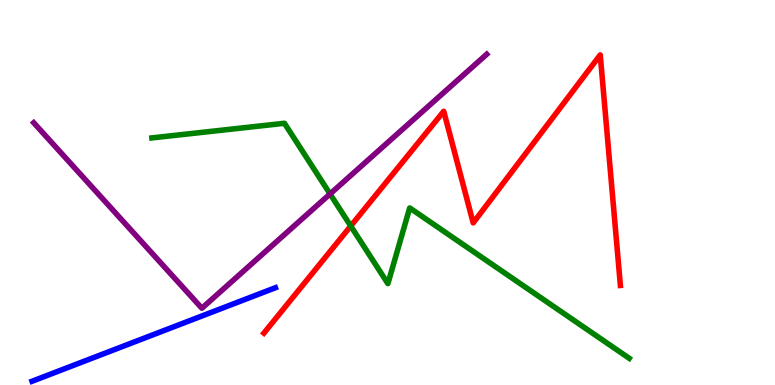[{'lines': ['blue', 'red'], 'intersections': []}, {'lines': ['green', 'red'], 'intersections': [{'x': 4.53, 'y': 4.13}]}, {'lines': ['purple', 'red'], 'intersections': []}, {'lines': ['blue', 'green'], 'intersections': []}, {'lines': ['blue', 'purple'], 'intersections': []}, {'lines': ['green', 'purple'], 'intersections': [{'x': 4.26, 'y': 4.96}]}]